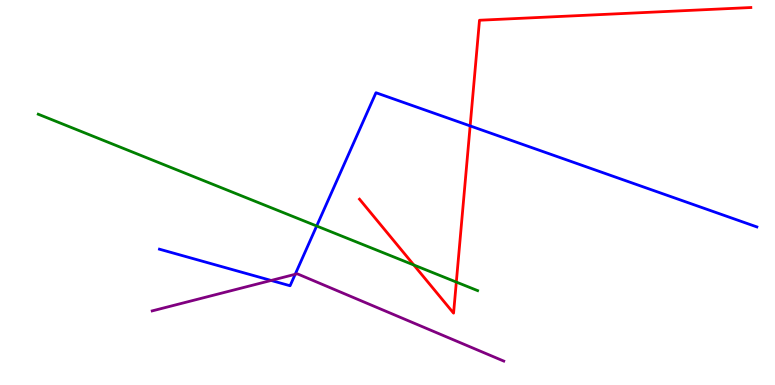[{'lines': ['blue', 'red'], 'intersections': [{'x': 6.07, 'y': 6.73}]}, {'lines': ['green', 'red'], 'intersections': [{'x': 5.34, 'y': 3.12}, {'x': 5.89, 'y': 2.67}]}, {'lines': ['purple', 'red'], 'intersections': []}, {'lines': ['blue', 'green'], 'intersections': [{'x': 4.09, 'y': 4.13}]}, {'lines': ['blue', 'purple'], 'intersections': [{'x': 3.5, 'y': 2.72}, {'x': 3.81, 'y': 2.88}]}, {'lines': ['green', 'purple'], 'intersections': []}]